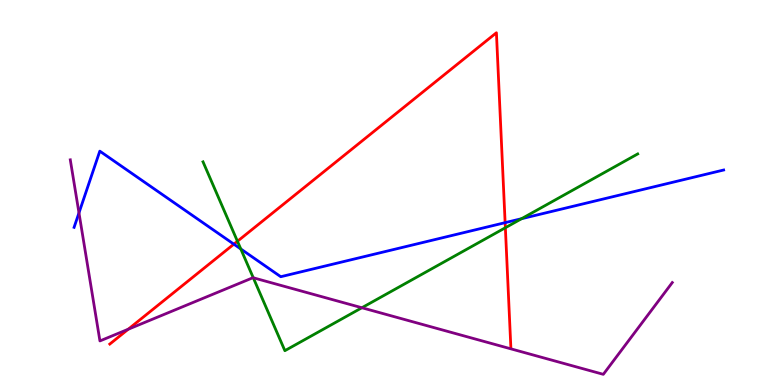[{'lines': ['blue', 'red'], 'intersections': [{'x': 3.02, 'y': 3.66}, {'x': 6.52, 'y': 4.22}]}, {'lines': ['green', 'red'], 'intersections': [{'x': 3.06, 'y': 3.73}, {'x': 6.52, 'y': 4.08}]}, {'lines': ['purple', 'red'], 'intersections': [{'x': 1.65, 'y': 1.45}]}, {'lines': ['blue', 'green'], 'intersections': [{'x': 3.11, 'y': 3.53}, {'x': 6.73, 'y': 4.32}]}, {'lines': ['blue', 'purple'], 'intersections': [{'x': 1.02, 'y': 4.47}]}, {'lines': ['green', 'purple'], 'intersections': [{'x': 3.27, 'y': 2.78}, {'x': 4.67, 'y': 2.01}]}]